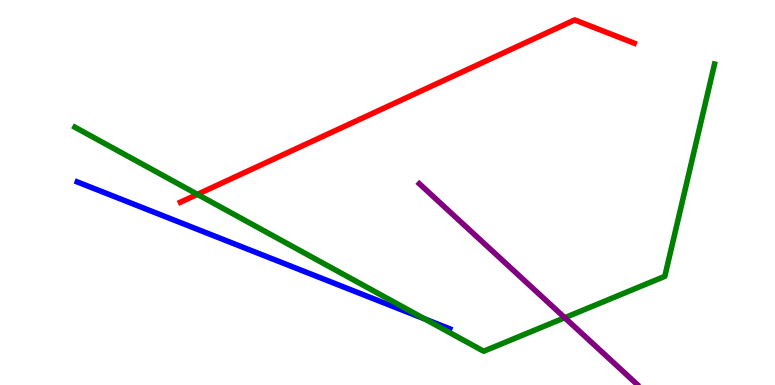[{'lines': ['blue', 'red'], 'intersections': []}, {'lines': ['green', 'red'], 'intersections': [{'x': 2.55, 'y': 4.95}]}, {'lines': ['purple', 'red'], 'intersections': []}, {'lines': ['blue', 'green'], 'intersections': [{'x': 5.48, 'y': 1.71}]}, {'lines': ['blue', 'purple'], 'intersections': []}, {'lines': ['green', 'purple'], 'intersections': [{'x': 7.29, 'y': 1.75}]}]